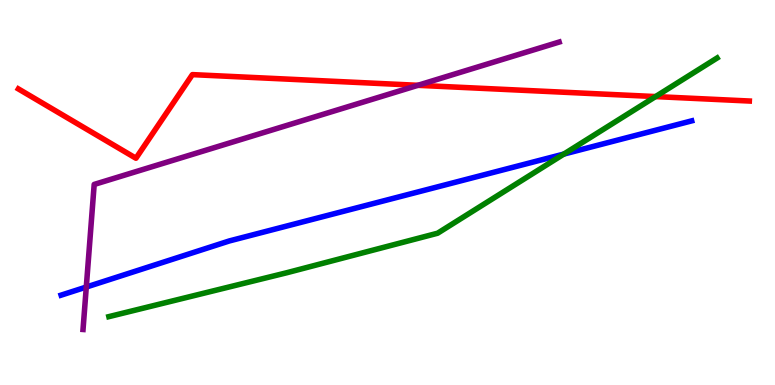[{'lines': ['blue', 'red'], 'intersections': []}, {'lines': ['green', 'red'], 'intersections': [{'x': 8.46, 'y': 7.49}]}, {'lines': ['purple', 'red'], 'intersections': [{'x': 5.39, 'y': 7.78}]}, {'lines': ['blue', 'green'], 'intersections': [{'x': 7.28, 'y': 6.0}]}, {'lines': ['blue', 'purple'], 'intersections': [{'x': 1.11, 'y': 2.54}]}, {'lines': ['green', 'purple'], 'intersections': []}]